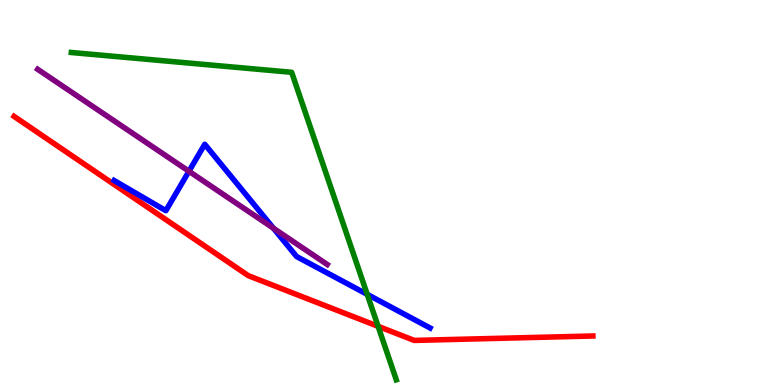[{'lines': ['blue', 'red'], 'intersections': []}, {'lines': ['green', 'red'], 'intersections': [{'x': 4.88, 'y': 1.52}]}, {'lines': ['purple', 'red'], 'intersections': []}, {'lines': ['blue', 'green'], 'intersections': [{'x': 4.74, 'y': 2.35}]}, {'lines': ['blue', 'purple'], 'intersections': [{'x': 2.44, 'y': 5.55}, {'x': 3.53, 'y': 4.07}]}, {'lines': ['green', 'purple'], 'intersections': []}]